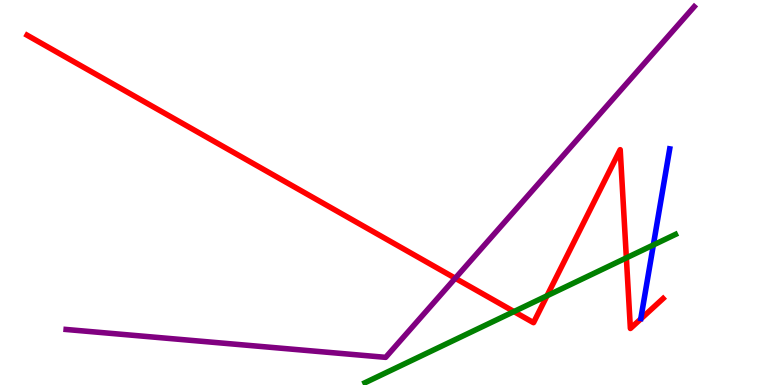[{'lines': ['blue', 'red'], 'intersections': []}, {'lines': ['green', 'red'], 'intersections': [{'x': 6.63, 'y': 1.91}, {'x': 7.06, 'y': 2.32}, {'x': 8.08, 'y': 3.3}]}, {'lines': ['purple', 'red'], 'intersections': [{'x': 5.87, 'y': 2.77}]}, {'lines': ['blue', 'green'], 'intersections': [{'x': 8.43, 'y': 3.64}]}, {'lines': ['blue', 'purple'], 'intersections': []}, {'lines': ['green', 'purple'], 'intersections': []}]